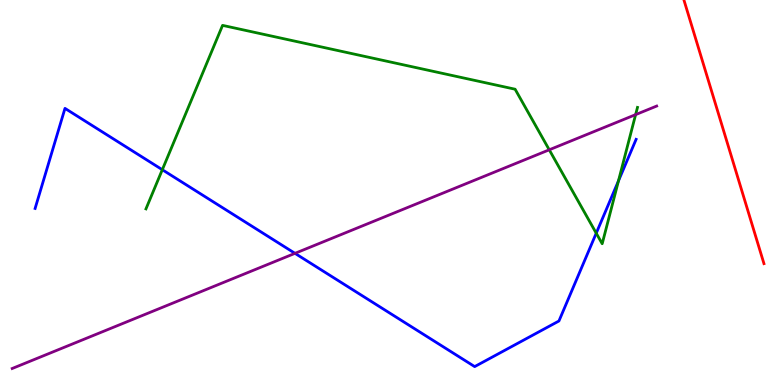[{'lines': ['blue', 'red'], 'intersections': []}, {'lines': ['green', 'red'], 'intersections': []}, {'lines': ['purple', 'red'], 'intersections': []}, {'lines': ['blue', 'green'], 'intersections': [{'x': 2.09, 'y': 5.59}, {'x': 7.69, 'y': 3.94}, {'x': 7.98, 'y': 5.3}]}, {'lines': ['blue', 'purple'], 'intersections': [{'x': 3.81, 'y': 3.42}]}, {'lines': ['green', 'purple'], 'intersections': [{'x': 7.09, 'y': 6.11}, {'x': 8.2, 'y': 7.02}]}]